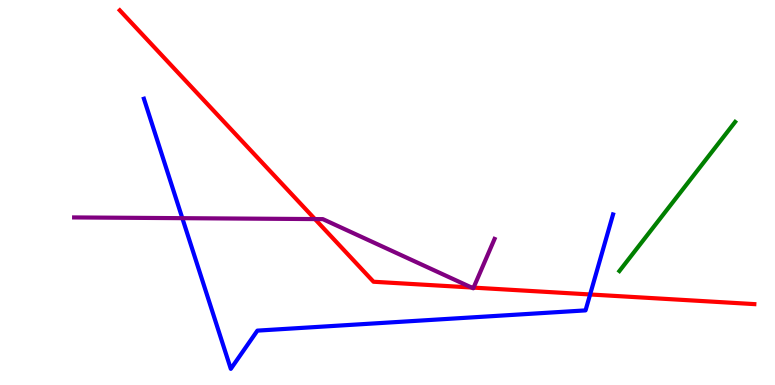[{'lines': ['blue', 'red'], 'intersections': [{'x': 7.61, 'y': 2.35}]}, {'lines': ['green', 'red'], 'intersections': []}, {'lines': ['purple', 'red'], 'intersections': [{'x': 4.06, 'y': 4.31}, {'x': 6.08, 'y': 2.53}, {'x': 6.11, 'y': 2.53}]}, {'lines': ['blue', 'green'], 'intersections': []}, {'lines': ['blue', 'purple'], 'intersections': [{'x': 2.35, 'y': 4.33}]}, {'lines': ['green', 'purple'], 'intersections': []}]